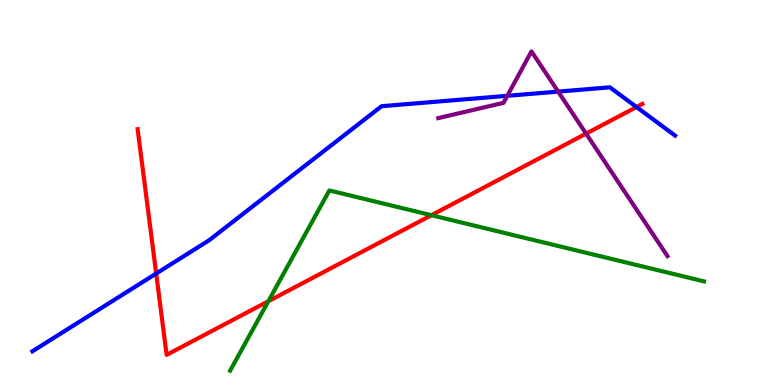[{'lines': ['blue', 'red'], 'intersections': [{'x': 2.02, 'y': 2.89}, {'x': 8.21, 'y': 7.22}]}, {'lines': ['green', 'red'], 'intersections': [{'x': 3.46, 'y': 2.18}, {'x': 5.57, 'y': 4.41}]}, {'lines': ['purple', 'red'], 'intersections': [{'x': 7.56, 'y': 6.53}]}, {'lines': ['blue', 'green'], 'intersections': []}, {'lines': ['blue', 'purple'], 'intersections': [{'x': 6.55, 'y': 7.51}, {'x': 7.2, 'y': 7.62}]}, {'lines': ['green', 'purple'], 'intersections': []}]